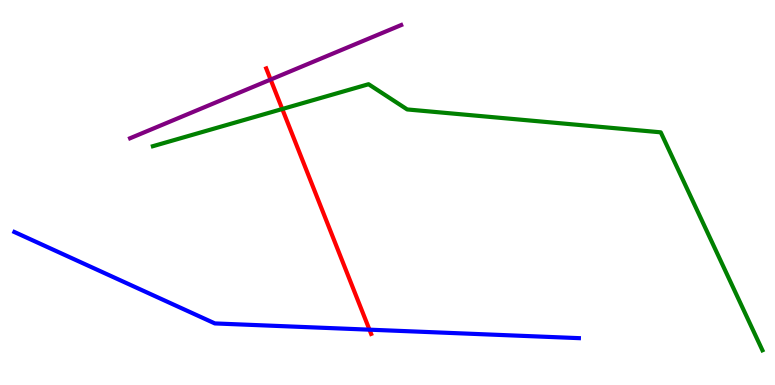[{'lines': ['blue', 'red'], 'intersections': [{'x': 4.77, 'y': 1.44}]}, {'lines': ['green', 'red'], 'intersections': [{'x': 3.64, 'y': 7.17}]}, {'lines': ['purple', 'red'], 'intersections': [{'x': 3.49, 'y': 7.93}]}, {'lines': ['blue', 'green'], 'intersections': []}, {'lines': ['blue', 'purple'], 'intersections': []}, {'lines': ['green', 'purple'], 'intersections': []}]